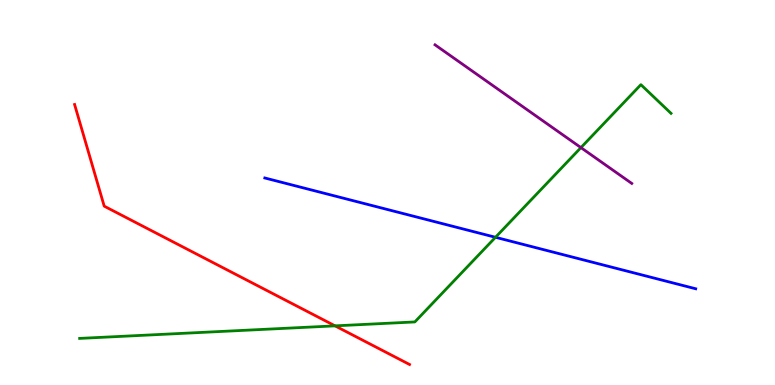[{'lines': ['blue', 'red'], 'intersections': []}, {'lines': ['green', 'red'], 'intersections': [{'x': 4.32, 'y': 1.54}]}, {'lines': ['purple', 'red'], 'intersections': []}, {'lines': ['blue', 'green'], 'intersections': [{'x': 6.39, 'y': 3.84}]}, {'lines': ['blue', 'purple'], 'intersections': []}, {'lines': ['green', 'purple'], 'intersections': [{'x': 7.5, 'y': 6.17}]}]